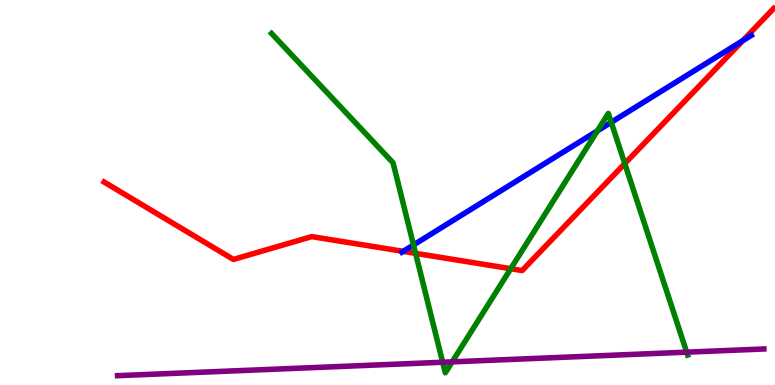[{'lines': ['blue', 'red'], 'intersections': [{'x': 5.2, 'y': 3.47}, {'x': 9.58, 'y': 8.94}]}, {'lines': ['green', 'red'], 'intersections': [{'x': 5.36, 'y': 3.42}, {'x': 6.59, 'y': 3.02}, {'x': 8.06, 'y': 5.75}]}, {'lines': ['purple', 'red'], 'intersections': []}, {'lines': ['blue', 'green'], 'intersections': [{'x': 5.34, 'y': 3.64}, {'x': 7.71, 'y': 6.6}, {'x': 7.89, 'y': 6.82}]}, {'lines': ['blue', 'purple'], 'intersections': []}, {'lines': ['green', 'purple'], 'intersections': [{'x': 5.71, 'y': 0.591}, {'x': 5.83, 'y': 0.601}, {'x': 8.86, 'y': 0.853}]}]